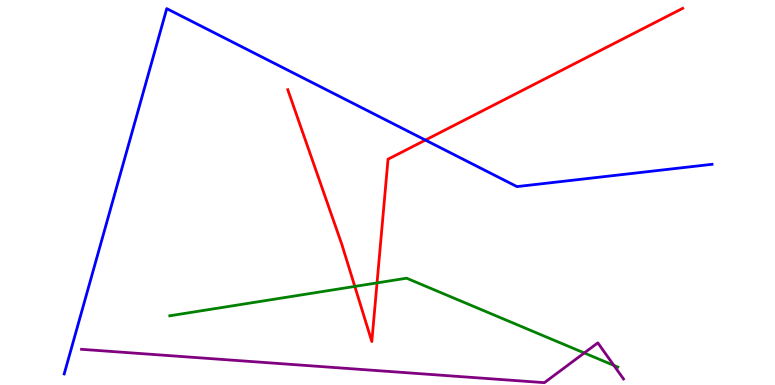[{'lines': ['blue', 'red'], 'intersections': [{'x': 5.49, 'y': 6.36}]}, {'lines': ['green', 'red'], 'intersections': [{'x': 4.58, 'y': 2.56}, {'x': 4.87, 'y': 2.65}]}, {'lines': ['purple', 'red'], 'intersections': []}, {'lines': ['blue', 'green'], 'intersections': []}, {'lines': ['blue', 'purple'], 'intersections': []}, {'lines': ['green', 'purple'], 'intersections': [{'x': 7.54, 'y': 0.832}, {'x': 7.92, 'y': 0.509}]}]